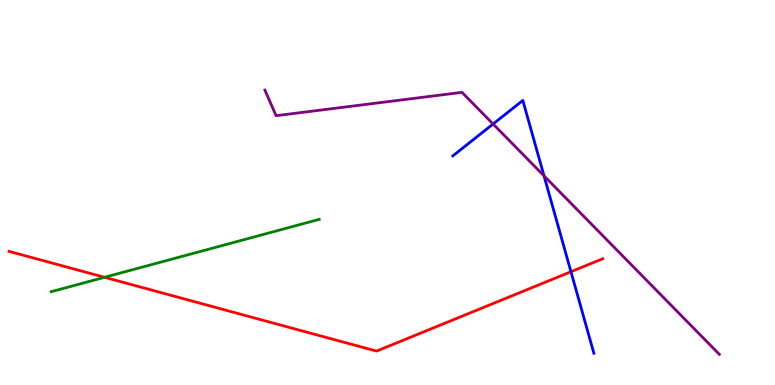[{'lines': ['blue', 'red'], 'intersections': [{'x': 7.37, 'y': 2.94}]}, {'lines': ['green', 'red'], 'intersections': [{'x': 1.35, 'y': 2.8}]}, {'lines': ['purple', 'red'], 'intersections': []}, {'lines': ['blue', 'green'], 'intersections': []}, {'lines': ['blue', 'purple'], 'intersections': [{'x': 6.36, 'y': 6.78}, {'x': 7.02, 'y': 5.43}]}, {'lines': ['green', 'purple'], 'intersections': []}]